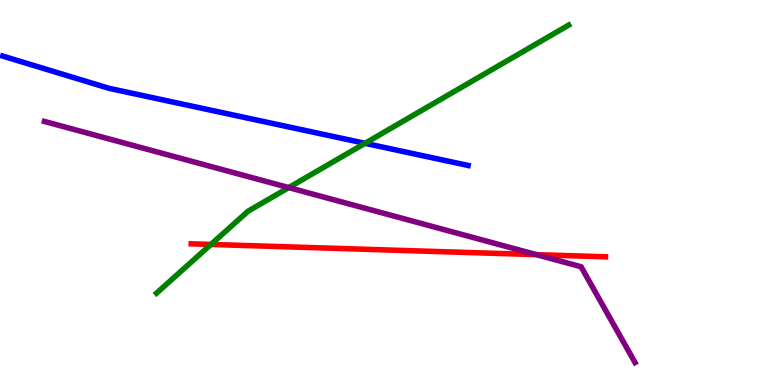[{'lines': ['blue', 'red'], 'intersections': []}, {'lines': ['green', 'red'], 'intersections': [{'x': 2.72, 'y': 3.65}]}, {'lines': ['purple', 'red'], 'intersections': [{'x': 6.92, 'y': 3.39}]}, {'lines': ['blue', 'green'], 'intersections': [{'x': 4.71, 'y': 6.28}]}, {'lines': ['blue', 'purple'], 'intersections': []}, {'lines': ['green', 'purple'], 'intersections': [{'x': 3.73, 'y': 5.13}]}]